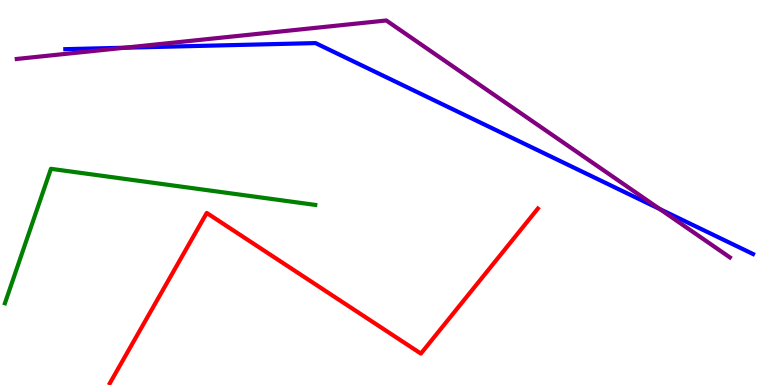[{'lines': ['blue', 'red'], 'intersections': []}, {'lines': ['green', 'red'], 'intersections': []}, {'lines': ['purple', 'red'], 'intersections': []}, {'lines': ['blue', 'green'], 'intersections': []}, {'lines': ['blue', 'purple'], 'intersections': [{'x': 1.61, 'y': 8.76}, {'x': 8.51, 'y': 4.57}]}, {'lines': ['green', 'purple'], 'intersections': []}]